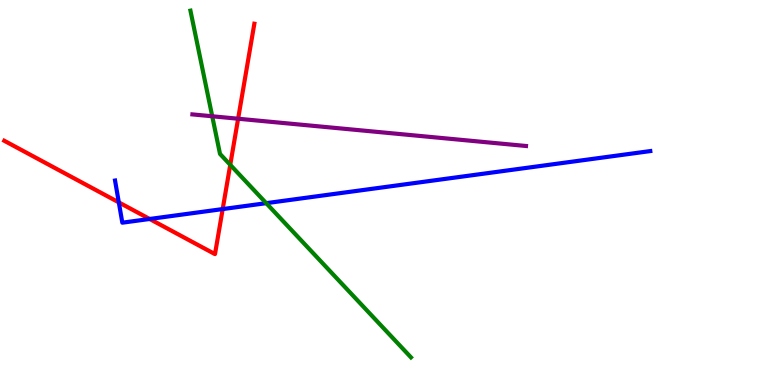[{'lines': ['blue', 'red'], 'intersections': [{'x': 1.53, 'y': 4.74}, {'x': 1.93, 'y': 4.31}, {'x': 2.87, 'y': 4.57}]}, {'lines': ['green', 'red'], 'intersections': [{'x': 2.97, 'y': 5.72}]}, {'lines': ['purple', 'red'], 'intersections': [{'x': 3.07, 'y': 6.92}]}, {'lines': ['blue', 'green'], 'intersections': [{'x': 3.44, 'y': 4.72}]}, {'lines': ['blue', 'purple'], 'intersections': []}, {'lines': ['green', 'purple'], 'intersections': [{'x': 2.74, 'y': 6.98}]}]